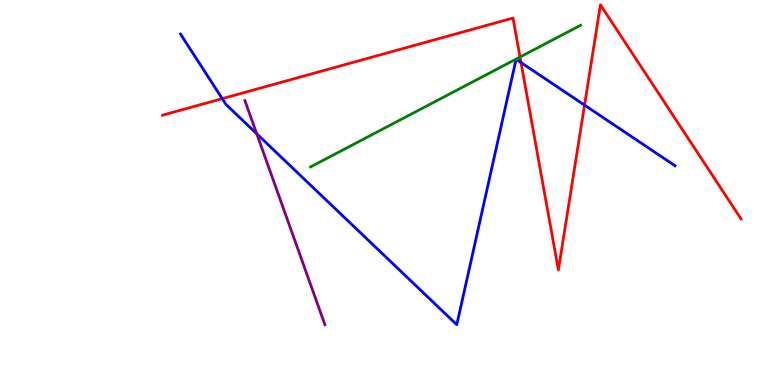[{'lines': ['blue', 'red'], 'intersections': [{'x': 2.87, 'y': 7.44}, {'x': 6.72, 'y': 8.38}, {'x': 7.54, 'y': 7.27}]}, {'lines': ['green', 'red'], 'intersections': [{'x': 6.71, 'y': 8.52}]}, {'lines': ['purple', 'red'], 'intersections': []}, {'lines': ['blue', 'green'], 'intersections': []}, {'lines': ['blue', 'purple'], 'intersections': [{'x': 3.31, 'y': 6.53}]}, {'lines': ['green', 'purple'], 'intersections': []}]